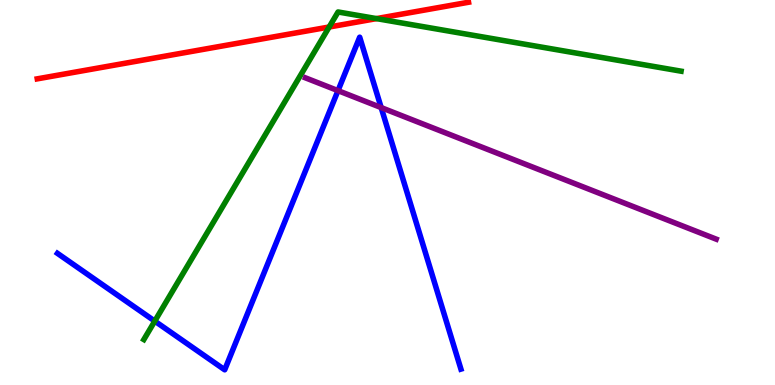[{'lines': ['blue', 'red'], 'intersections': []}, {'lines': ['green', 'red'], 'intersections': [{'x': 4.25, 'y': 9.3}, {'x': 4.86, 'y': 9.52}]}, {'lines': ['purple', 'red'], 'intersections': []}, {'lines': ['blue', 'green'], 'intersections': [{'x': 2.0, 'y': 1.66}]}, {'lines': ['blue', 'purple'], 'intersections': [{'x': 4.36, 'y': 7.65}, {'x': 4.92, 'y': 7.21}]}, {'lines': ['green', 'purple'], 'intersections': []}]